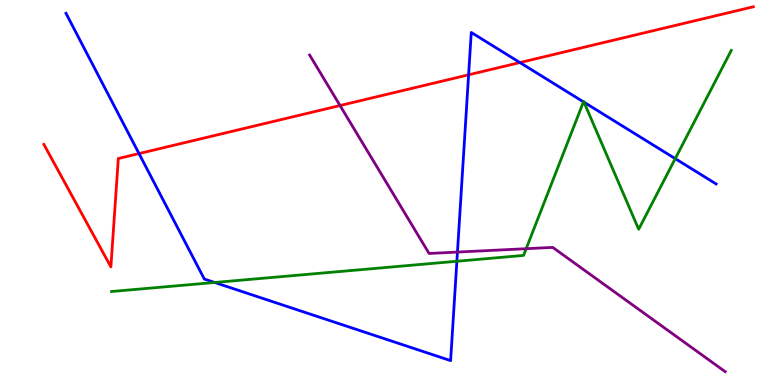[{'lines': ['blue', 'red'], 'intersections': [{'x': 1.79, 'y': 6.01}, {'x': 6.05, 'y': 8.06}, {'x': 6.71, 'y': 8.38}]}, {'lines': ['green', 'red'], 'intersections': []}, {'lines': ['purple', 'red'], 'intersections': [{'x': 4.39, 'y': 7.26}]}, {'lines': ['blue', 'green'], 'intersections': [{'x': 2.77, 'y': 2.66}, {'x': 5.9, 'y': 3.21}, {'x': 7.53, 'y': 7.35}, {'x': 7.54, 'y': 7.35}, {'x': 8.71, 'y': 5.88}]}, {'lines': ['blue', 'purple'], 'intersections': [{'x': 5.9, 'y': 3.45}]}, {'lines': ['green', 'purple'], 'intersections': [{'x': 6.79, 'y': 3.54}]}]